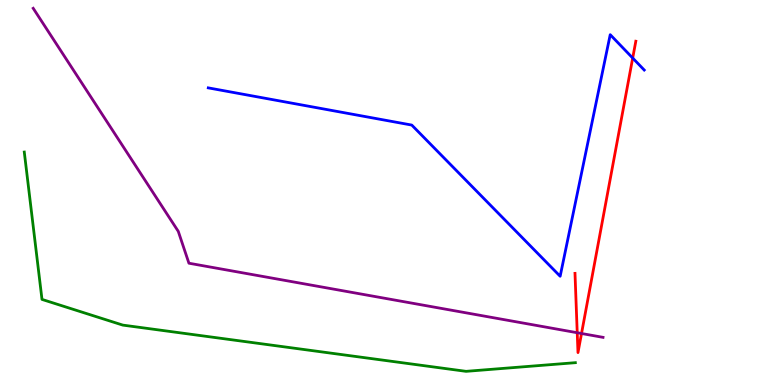[{'lines': ['blue', 'red'], 'intersections': [{'x': 8.16, 'y': 8.49}]}, {'lines': ['green', 'red'], 'intersections': []}, {'lines': ['purple', 'red'], 'intersections': [{'x': 7.45, 'y': 1.36}, {'x': 7.5, 'y': 1.34}]}, {'lines': ['blue', 'green'], 'intersections': []}, {'lines': ['blue', 'purple'], 'intersections': []}, {'lines': ['green', 'purple'], 'intersections': []}]